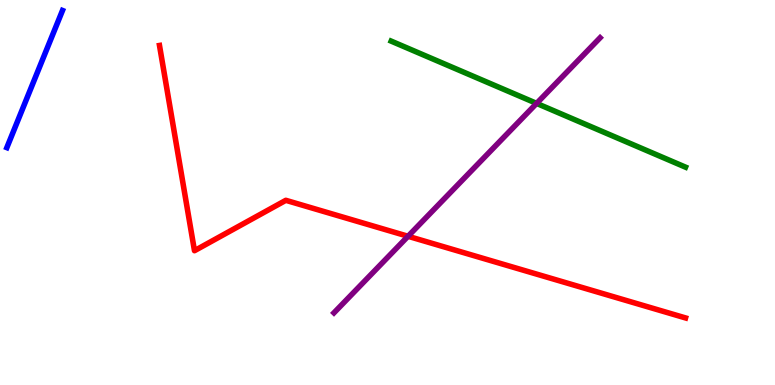[{'lines': ['blue', 'red'], 'intersections': []}, {'lines': ['green', 'red'], 'intersections': []}, {'lines': ['purple', 'red'], 'intersections': [{'x': 5.26, 'y': 3.86}]}, {'lines': ['blue', 'green'], 'intersections': []}, {'lines': ['blue', 'purple'], 'intersections': []}, {'lines': ['green', 'purple'], 'intersections': [{'x': 6.92, 'y': 7.31}]}]